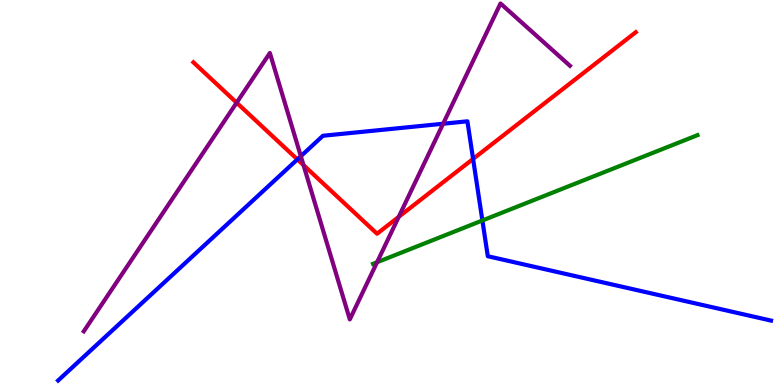[{'lines': ['blue', 'red'], 'intersections': [{'x': 3.84, 'y': 5.86}, {'x': 6.1, 'y': 5.87}]}, {'lines': ['green', 'red'], 'intersections': []}, {'lines': ['purple', 'red'], 'intersections': [{'x': 3.05, 'y': 7.33}, {'x': 3.92, 'y': 5.71}, {'x': 5.14, 'y': 4.37}]}, {'lines': ['blue', 'green'], 'intersections': [{'x': 6.22, 'y': 4.27}]}, {'lines': ['blue', 'purple'], 'intersections': [{'x': 3.88, 'y': 5.94}, {'x': 5.72, 'y': 6.79}]}, {'lines': ['green', 'purple'], 'intersections': [{'x': 4.87, 'y': 3.19}]}]